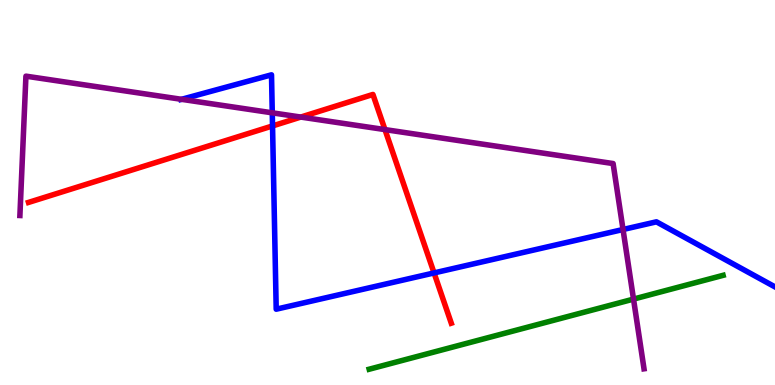[{'lines': ['blue', 'red'], 'intersections': [{'x': 3.52, 'y': 6.73}, {'x': 5.6, 'y': 2.91}]}, {'lines': ['green', 'red'], 'intersections': []}, {'lines': ['purple', 'red'], 'intersections': [{'x': 3.88, 'y': 6.96}, {'x': 4.97, 'y': 6.63}]}, {'lines': ['blue', 'green'], 'intersections': []}, {'lines': ['blue', 'purple'], 'intersections': [{'x': 2.34, 'y': 7.42}, {'x': 3.51, 'y': 7.07}, {'x': 8.04, 'y': 4.04}]}, {'lines': ['green', 'purple'], 'intersections': [{'x': 8.17, 'y': 2.23}]}]